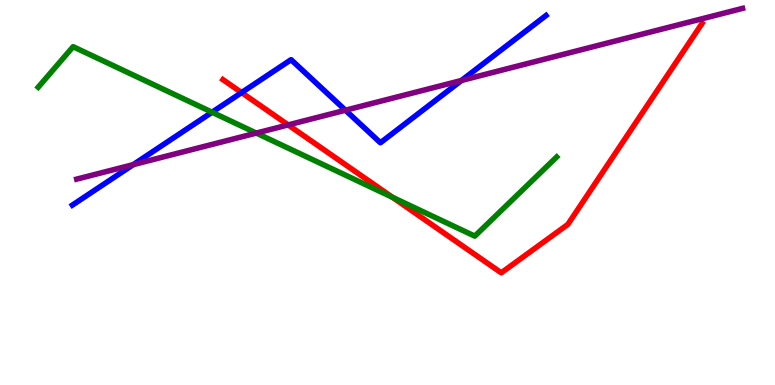[{'lines': ['blue', 'red'], 'intersections': [{'x': 3.12, 'y': 7.6}]}, {'lines': ['green', 'red'], 'intersections': [{'x': 5.06, 'y': 4.87}]}, {'lines': ['purple', 'red'], 'intersections': [{'x': 3.72, 'y': 6.76}]}, {'lines': ['blue', 'green'], 'intersections': [{'x': 2.74, 'y': 7.09}]}, {'lines': ['blue', 'purple'], 'intersections': [{'x': 1.72, 'y': 5.72}, {'x': 4.46, 'y': 7.14}, {'x': 5.95, 'y': 7.91}]}, {'lines': ['green', 'purple'], 'intersections': [{'x': 3.31, 'y': 6.54}]}]